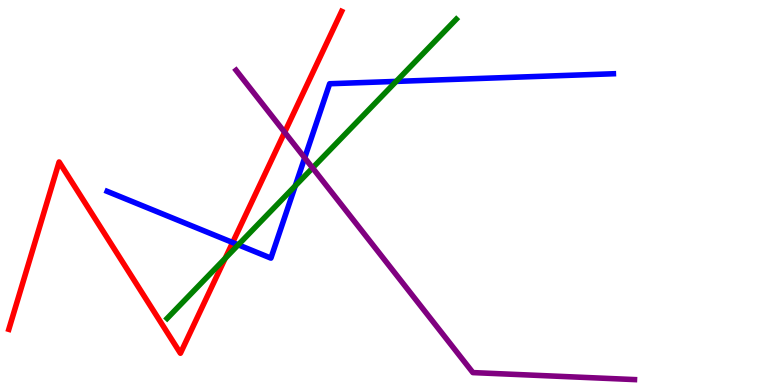[{'lines': ['blue', 'red'], 'intersections': [{'x': 3.0, 'y': 3.7}]}, {'lines': ['green', 'red'], 'intersections': [{'x': 2.91, 'y': 3.29}]}, {'lines': ['purple', 'red'], 'intersections': [{'x': 3.67, 'y': 6.56}]}, {'lines': ['blue', 'green'], 'intersections': [{'x': 3.07, 'y': 3.64}, {'x': 3.81, 'y': 5.17}, {'x': 5.11, 'y': 7.89}]}, {'lines': ['blue', 'purple'], 'intersections': [{'x': 3.93, 'y': 5.9}]}, {'lines': ['green', 'purple'], 'intersections': [{'x': 4.03, 'y': 5.64}]}]